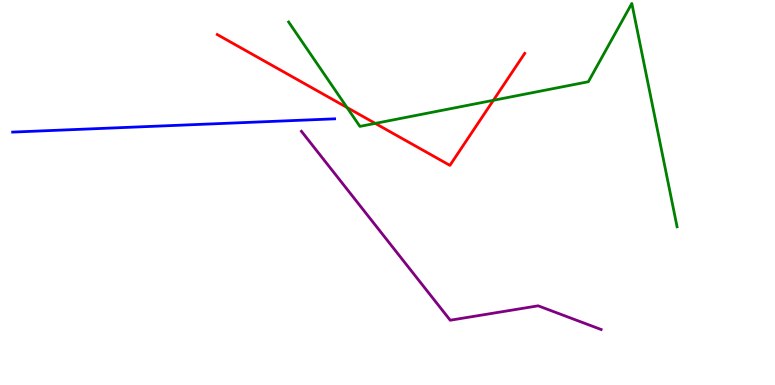[{'lines': ['blue', 'red'], 'intersections': []}, {'lines': ['green', 'red'], 'intersections': [{'x': 4.48, 'y': 7.21}, {'x': 4.84, 'y': 6.8}, {'x': 6.37, 'y': 7.39}]}, {'lines': ['purple', 'red'], 'intersections': []}, {'lines': ['blue', 'green'], 'intersections': []}, {'lines': ['blue', 'purple'], 'intersections': []}, {'lines': ['green', 'purple'], 'intersections': []}]